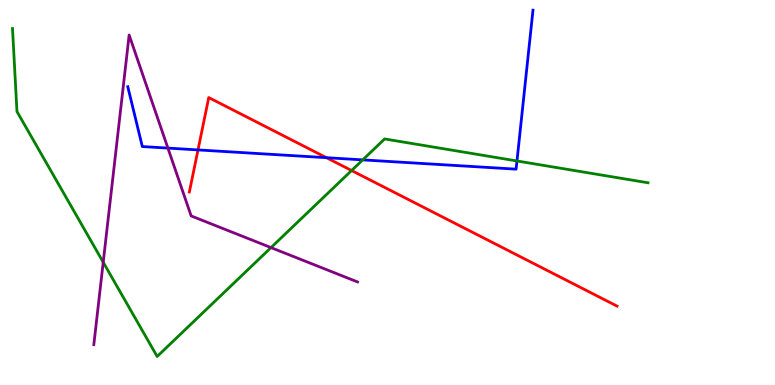[{'lines': ['blue', 'red'], 'intersections': [{'x': 2.55, 'y': 6.11}, {'x': 4.21, 'y': 5.9}]}, {'lines': ['green', 'red'], 'intersections': [{'x': 4.54, 'y': 5.57}]}, {'lines': ['purple', 'red'], 'intersections': []}, {'lines': ['blue', 'green'], 'intersections': [{'x': 4.68, 'y': 5.85}, {'x': 6.67, 'y': 5.82}]}, {'lines': ['blue', 'purple'], 'intersections': [{'x': 2.17, 'y': 6.15}]}, {'lines': ['green', 'purple'], 'intersections': [{'x': 1.33, 'y': 3.19}, {'x': 3.5, 'y': 3.57}]}]